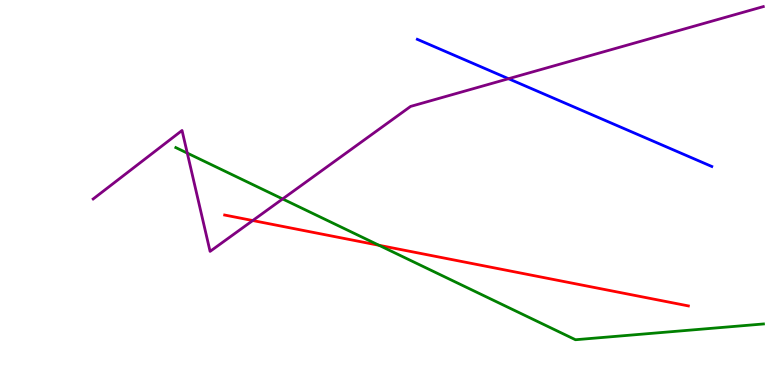[{'lines': ['blue', 'red'], 'intersections': []}, {'lines': ['green', 'red'], 'intersections': [{'x': 4.89, 'y': 3.63}]}, {'lines': ['purple', 'red'], 'intersections': [{'x': 3.26, 'y': 4.27}]}, {'lines': ['blue', 'green'], 'intersections': []}, {'lines': ['blue', 'purple'], 'intersections': [{'x': 6.56, 'y': 7.96}]}, {'lines': ['green', 'purple'], 'intersections': [{'x': 2.42, 'y': 6.02}, {'x': 3.65, 'y': 4.83}]}]